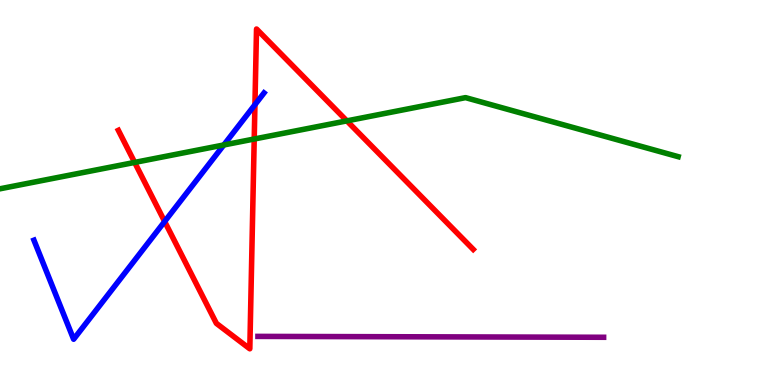[{'lines': ['blue', 'red'], 'intersections': [{'x': 2.12, 'y': 4.25}, {'x': 3.29, 'y': 7.28}]}, {'lines': ['green', 'red'], 'intersections': [{'x': 1.74, 'y': 5.78}, {'x': 3.28, 'y': 6.39}, {'x': 4.48, 'y': 6.86}]}, {'lines': ['purple', 'red'], 'intersections': []}, {'lines': ['blue', 'green'], 'intersections': [{'x': 2.89, 'y': 6.23}]}, {'lines': ['blue', 'purple'], 'intersections': []}, {'lines': ['green', 'purple'], 'intersections': []}]